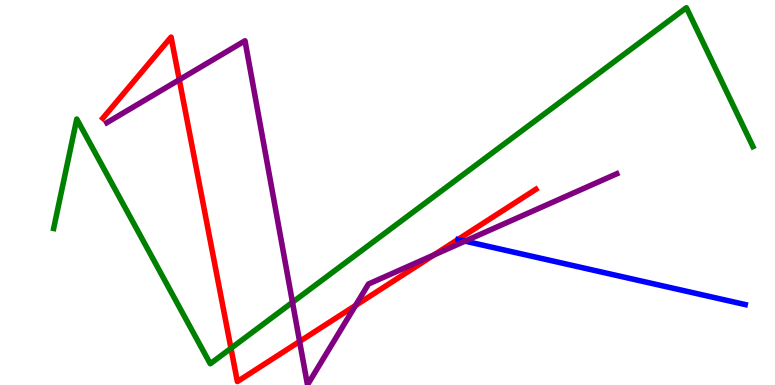[{'lines': ['blue', 'red'], 'intersections': []}, {'lines': ['green', 'red'], 'intersections': [{'x': 2.98, 'y': 0.954}]}, {'lines': ['purple', 'red'], 'intersections': [{'x': 2.31, 'y': 7.93}, {'x': 3.87, 'y': 1.13}, {'x': 4.59, 'y': 2.07}, {'x': 5.6, 'y': 3.38}]}, {'lines': ['blue', 'green'], 'intersections': []}, {'lines': ['blue', 'purple'], 'intersections': [{'x': 6.0, 'y': 3.74}]}, {'lines': ['green', 'purple'], 'intersections': [{'x': 3.77, 'y': 2.15}]}]